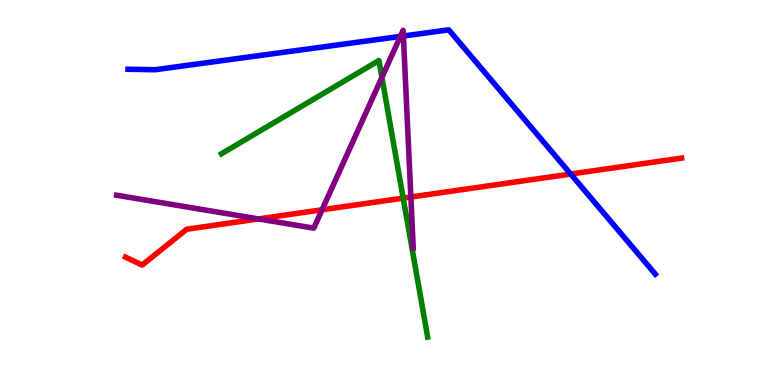[{'lines': ['blue', 'red'], 'intersections': [{'x': 7.36, 'y': 5.48}]}, {'lines': ['green', 'red'], 'intersections': [{'x': 5.2, 'y': 4.85}]}, {'lines': ['purple', 'red'], 'intersections': [{'x': 3.34, 'y': 4.31}, {'x': 4.16, 'y': 4.55}, {'x': 5.3, 'y': 4.88}]}, {'lines': ['blue', 'green'], 'intersections': []}, {'lines': ['blue', 'purple'], 'intersections': [{'x': 5.17, 'y': 9.05}, {'x': 5.2, 'y': 9.06}]}, {'lines': ['green', 'purple'], 'intersections': [{'x': 4.93, 'y': 7.99}]}]